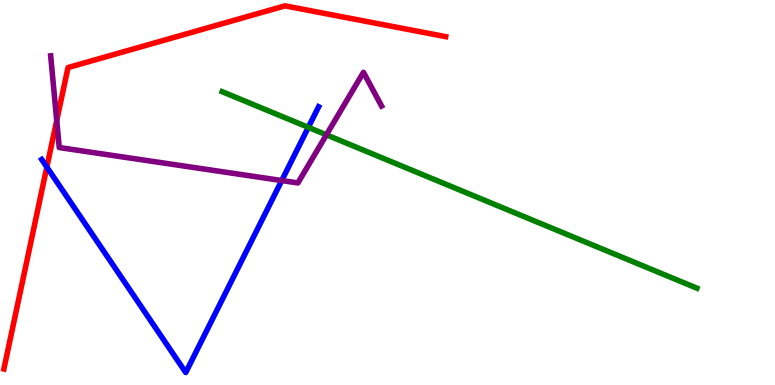[{'lines': ['blue', 'red'], 'intersections': [{'x': 0.604, 'y': 5.66}]}, {'lines': ['green', 'red'], 'intersections': []}, {'lines': ['purple', 'red'], 'intersections': [{'x': 0.732, 'y': 6.87}]}, {'lines': ['blue', 'green'], 'intersections': [{'x': 3.98, 'y': 6.69}]}, {'lines': ['blue', 'purple'], 'intersections': [{'x': 3.64, 'y': 5.31}]}, {'lines': ['green', 'purple'], 'intersections': [{'x': 4.21, 'y': 6.5}]}]